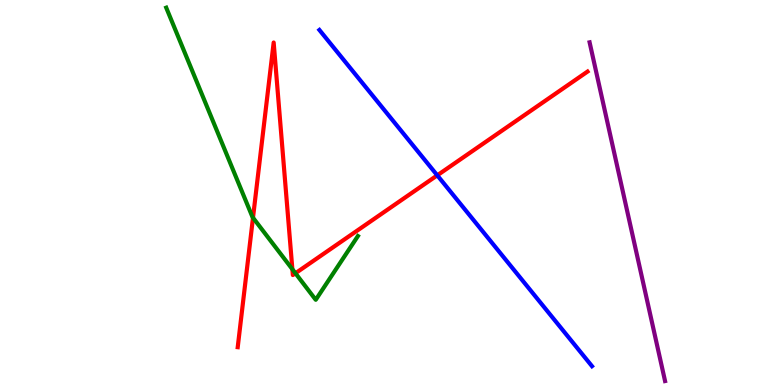[{'lines': ['blue', 'red'], 'intersections': [{'x': 5.64, 'y': 5.45}]}, {'lines': ['green', 'red'], 'intersections': [{'x': 3.26, 'y': 4.35}, {'x': 3.77, 'y': 3.01}, {'x': 3.81, 'y': 2.9}]}, {'lines': ['purple', 'red'], 'intersections': []}, {'lines': ['blue', 'green'], 'intersections': []}, {'lines': ['blue', 'purple'], 'intersections': []}, {'lines': ['green', 'purple'], 'intersections': []}]